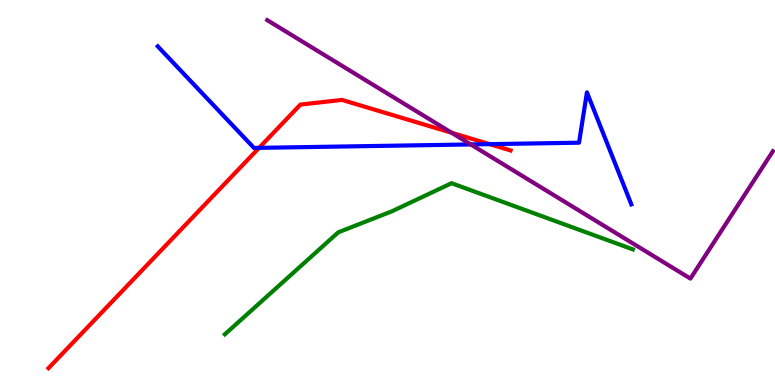[{'lines': ['blue', 'red'], 'intersections': [{'x': 3.34, 'y': 6.16}, {'x': 6.32, 'y': 6.26}]}, {'lines': ['green', 'red'], 'intersections': []}, {'lines': ['purple', 'red'], 'intersections': [{'x': 5.83, 'y': 6.55}]}, {'lines': ['blue', 'green'], 'intersections': []}, {'lines': ['blue', 'purple'], 'intersections': [{'x': 6.07, 'y': 6.25}]}, {'lines': ['green', 'purple'], 'intersections': []}]